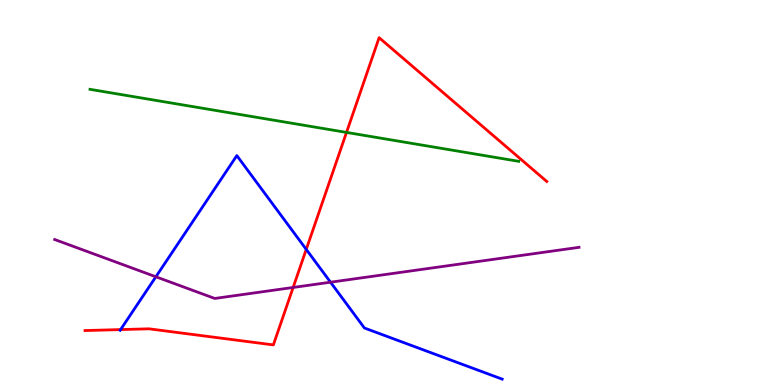[{'lines': ['blue', 'red'], 'intersections': [{'x': 1.56, 'y': 1.44}, {'x': 3.95, 'y': 3.52}]}, {'lines': ['green', 'red'], 'intersections': [{'x': 4.47, 'y': 6.56}]}, {'lines': ['purple', 'red'], 'intersections': [{'x': 3.78, 'y': 2.53}]}, {'lines': ['blue', 'green'], 'intersections': []}, {'lines': ['blue', 'purple'], 'intersections': [{'x': 2.01, 'y': 2.81}, {'x': 4.26, 'y': 2.67}]}, {'lines': ['green', 'purple'], 'intersections': []}]